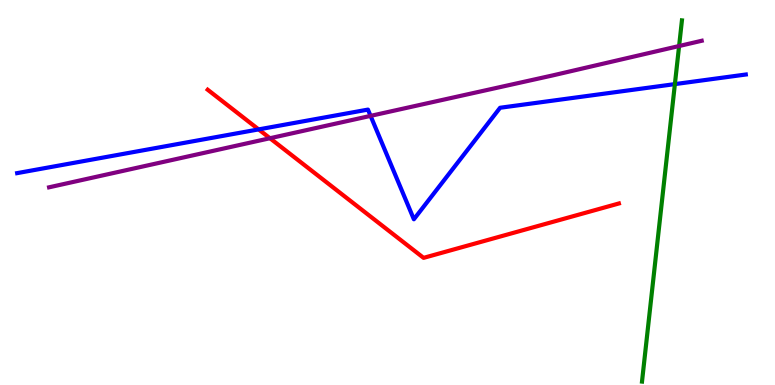[{'lines': ['blue', 'red'], 'intersections': [{'x': 3.34, 'y': 6.64}]}, {'lines': ['green', 'red'], 'intersections': []}, {'lines': ['purple', 'red'], 'intersections': [{'x': 3.48, 'y': 6.41}]}, {'lines': ['blue', 'green'], 'intersections': [{'x': 8.71, 'y': 7.82}]}, {'lines': ['blue', 'purple'], 'intersections': [{'x': 4.78, 'y': 6.99}]}, {'lines': ['green', 'purple'], 'intersections': [{'x': 8.76, 'y': 8.8}]}]